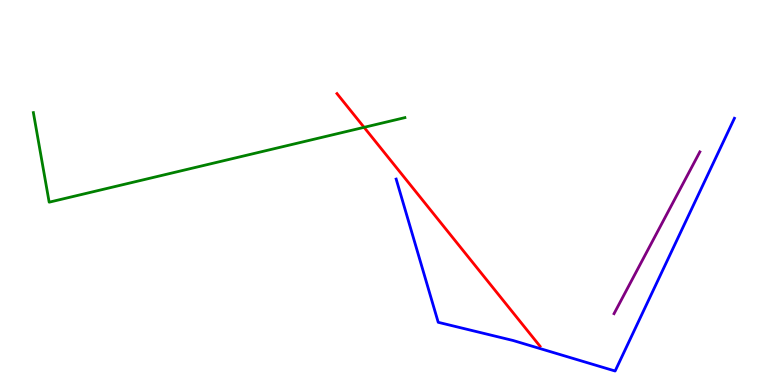[{'lines': ['blue', 'red'], 'intersections': []}, {'lines': ['green', 'red'], 'intersections': [{'x': 4.7, 'y': 6.69}]}, {'lines': ['purple', 'red'], 'intersections': []}, {'lines': ['blue', 'green'], 'intersections': []}, {'lines': ['blue', 'purple'], 'intersections': []}, {'lines': ['green', 'purple'], 'intersections': []}]